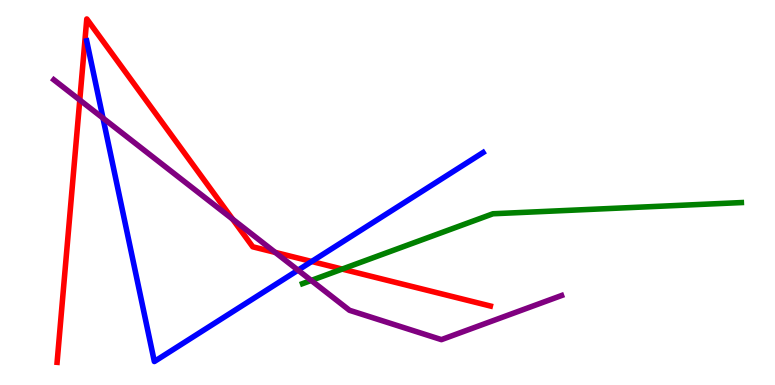[{'lines': ['blue', 'red'], 'intersections': [{'x': 4.02, 'y': 3.21}]}, {'lines': ['green', 'red'], 'intersections': [{'x': 4.42, 'y': 3.01}]}, {'lines': ['purple', 'red'], 'intersections': [{'x': 1.03, 'y': 7.4}, {'x': 3.0, 'y': 4.31}, {'x': 3.55, 'y': 3.44}]}, {'lines': ['blue', 'green'], 'intersections': []}, {'lines': ['blue', 'purple'], 'intersections': [{'x': 1.33, 'y': 6.93}, {'x': 3.85, 'y': 2.98}]}, {'lines': ['green', 'purple'], 'intersections': [{'x': 4.02, 'y': 2.72}]}]